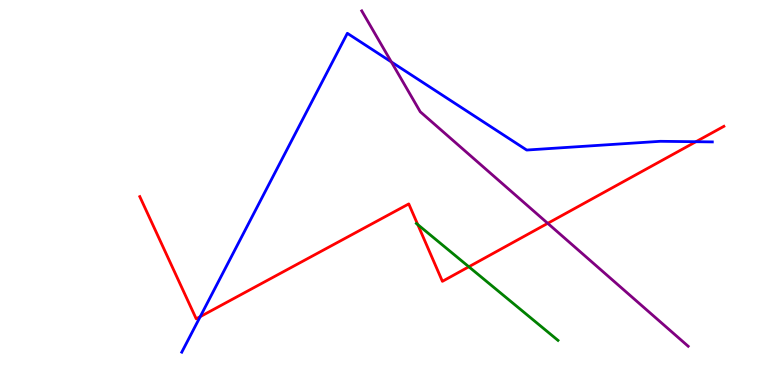[{'lines': ['blue', 'red'], 'intersections': [{'x': 2.58, 'y': 1.78}, {'x': 8.98, 'y': 6.32}]}, {'lines': ['green', 'red'], 'intersections': [{'x': 5.39, 'y': 4.17}, {'x': 6.05, 'y': 3.07}]}, {'lines': ['purple', 'red'], 'intersections': [{'x': 7.07, 'y': 4.2}]}, {'lines': ['blue', 'green'], 'intersections': []}, {'lines': ['blue', 'purple'], 'intersections': [{'x': 5.05, 'y': 8.39}]}, {'lines': ['green', 'purple'], 'intersections': []}]